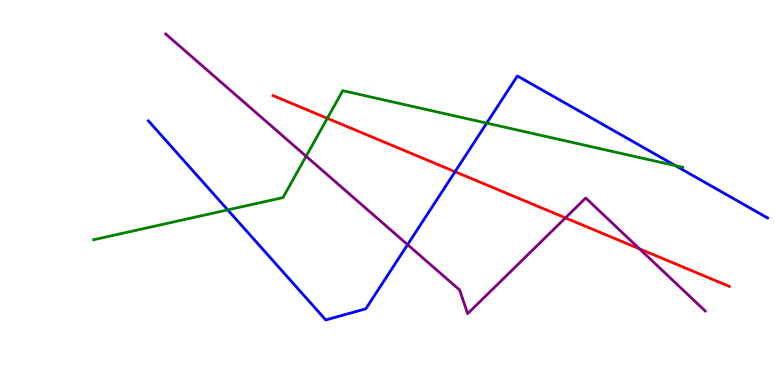[{'lines': ['blue', 'red'], 'intersections': [{'x': 5.87, 'y': 5.54}]}, {'lines': ['green', 'red'], 'intersections': [{'x': 4.22, 'y': 6.93}]}, {'lines': ['purple', 'red'], 'intersections': [{'x': 7.3, 'y': 4.34}, {'x': 8.25, 'y': 3.54}]}, {'lines': ['blue', 'green'], 'intersections': [{'x': 2.94, 'y': 4.55}, {'x': 6.28, 'y': 6.8}, {'x': 8.72, 'y': 5.7}]}, {'lines': ['blue', 'purple'], 'intersections': [{'x': 5.26, 'y': 3.65}]}, {'lines': ['green', 'purple'], 'intersections': [{'x': 3.95, 'y': 5.94}]}]